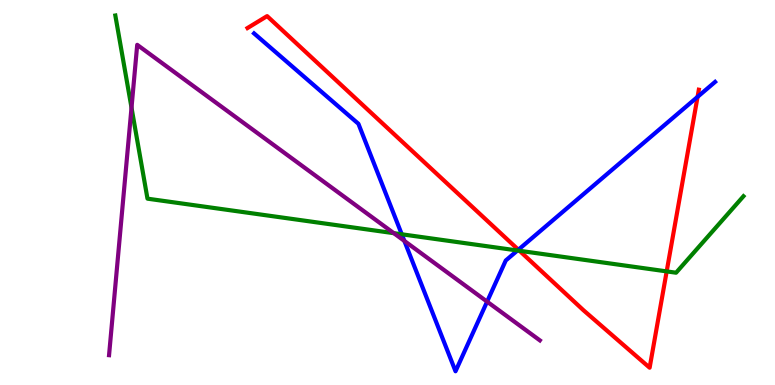[{'lines': ['blue', 'red'], 'intersections': [{'x': 6.69, 'y': 3.51}, {'x': 9.0, 'y': 7.48}]}, {'lines': ['green', 'red'], 'intersections': [{'x': 6.7, 'y': 3.49}, {'x': 8.6, 'y': 2.95}]}, {'lines': ['purple', 'red'], 'intersections': []}, {'lines': ['blue', 'green'], 'intersections': [{'x': 5.18, 'y': 3.91}, {'x': 6.68, 'y': 3.49}]}, {'lines': ['blue', 'purple'], 'intersections': [{'x': 5.22, 'y': 3.74}, {'x': 6.29, 'y': 2.17}]}, {'lines': ['green', 'purple'], 'intersections': [{'x': 1.7, 'y': 7.2}, {'x': 5.08, 'y': 3.94}]}]